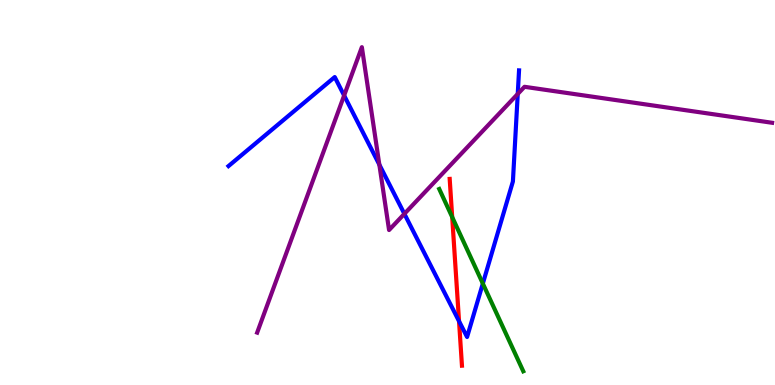[{'lines': ['blue', 'red'], 'intersections': [{'x': 5.92, 'y': 1.66}]}, {'lines': ['green', 'red'], 'intersections': [{'x': 5.83, 'y': 4.36}]}, {'lines': ['purple', 'red'], 'intersections': []}, {'lines': ['blue', 'green'], 'intersections': [{'x': 6.23, 'y': 2.64}]}, {'lines': ['blue', 'purple'], 'intersections': [{'x': 4.44, 'y': 7.52}, {'x': 4.89, 'y': 5.72}, {'x': 5.22, 'y': 4.45}, {'x': 6.68, 'y': 7.56}]}, {'lines': ['green', 'purple'], 'intersections': []}]